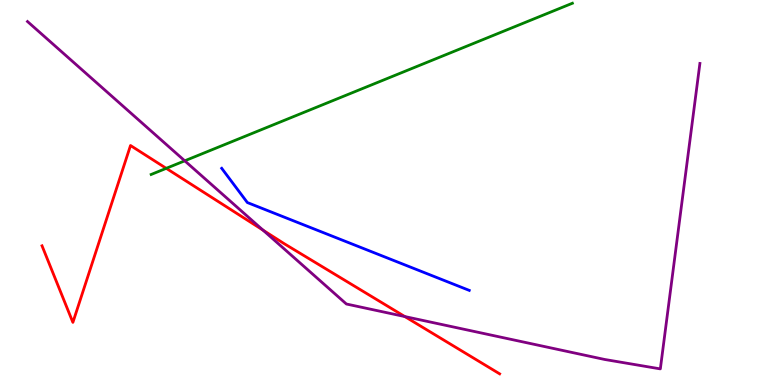[{'lines': ['blue', 'red'], 'intersections': []}, {'lines': ['green', 'red'], 'intersections': [{'x': 2.15, 'y': 5.63}]}, {'lines': ['purple', 'red'], 'intersections': [{'x': 3.39, 'y': 4.02}, {'x': 5.22, 'y': 1.78}]}, {'lines': ['blue', 'green'], 'intersections': []}, {'lines': ['blue', 'purple'], 'intersections': []}, {'lines': ['green', 'purple'], 'intersections': [{'x': 2.38, 'y': 5.82}]}]